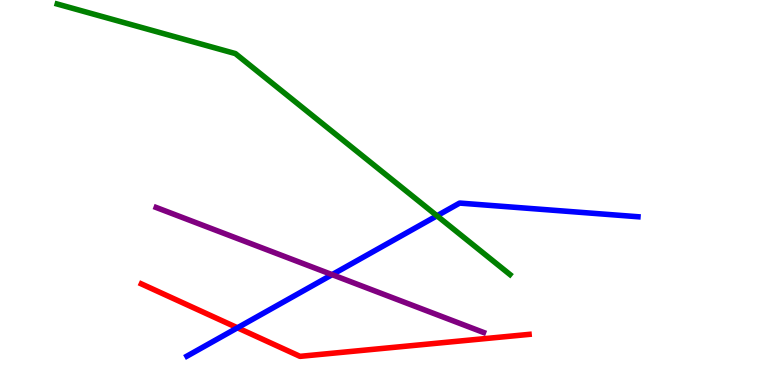[{'lines': ['blue', 'red'], 'intersections': [{'x': 3.06, 'y': 1.49}]}, {'lines': ['green', 'red'], 'intersections': []}, {'lines': ['purple', 'red'], 'intersections': []}, {'lines': ['blue', 'green'], 'intersections': [{'x': 5.64, 'y': 4.39}]}, {'lines': ['blue', 'purple'], 'intersections': [{'x': 4.29, 'y': 2.87}]}, {'lines': ['green', 'purple'], 'intersections': []}]